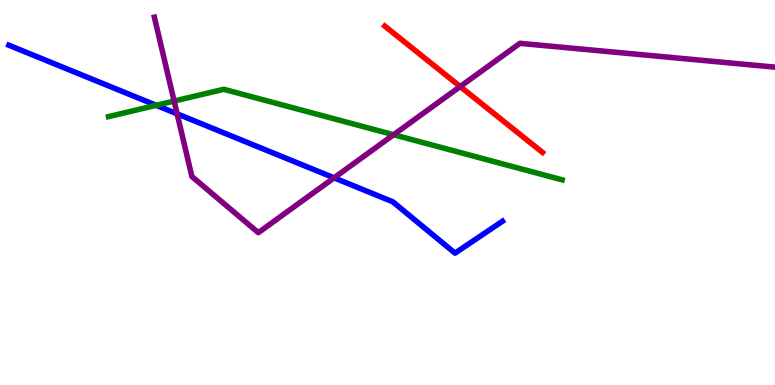[{'lines': ['blue', 'red'], 'intersections': []}, {'lines': ['green', 'red'], 'intersections': []}, {'lines': ['purple', 'red'], 'intersections': [{'x': 5.94, 'y': 7.75}]}, {'lines': ['blue', 'green'], 'intersections': [{'x': 2.02, 'y': 7.26}]}, {'lines': ['blue', 'purple'], 'intersections': [{'x': 2.29, 'y': 7.04}, {'x': 4.31, 'y': 5.38}]}, {'lines': ['green', 'purple'], 'intersections': [{'x': 2.25, 'y': 7.37}, {'x': 5.08, 'y': 6.5}]}]